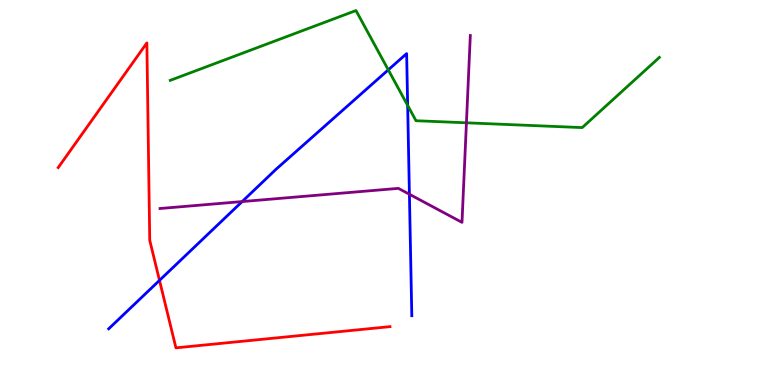[{'lines': ['blue', 'red'], 'intersections': [{'x': 2.06, 'y': 2.72}]}, {'lines': ['green', 'red'], 'intersections': []}, {'lines': ['purple', 'red'], 'intersections': []}, {'lines': ['blue', 'green'], 'intersections': [{'x': 5.01, 'y': 8.19}, {'x': 5.26, 'y': 7.26}]}, {'lines': ['blue', 'purple'], 'intersections': [{'x': 3.12, 'y': 4.76}, {'x': 5.28, 'y': 4.95}]}, {'lines': ['green', 'purple'], 'intersections': [{'x': 6.02, 'y': 6.81}]}]